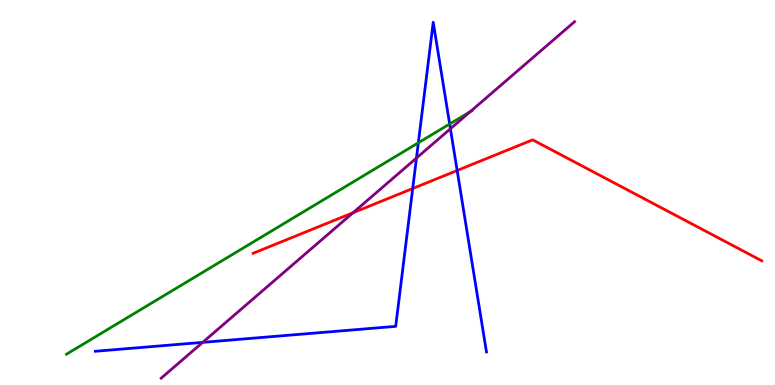[{'lines': ['blue', 'red'], 'intersections': [{'x': 5.33, 'y': 5.1}, {'x': 5.9, 'y': 5.57}]}, {'lines': ['green', 'red'], 'intersections': []}, {'lines': ['purple', 'red'], 'intersections': [{'x': 4.55, 'y': 4.47}]}, {'lines': ['blue', 'green'], 'intersections': [{'x': 5.4, 'y': 6.29}, {'x': 5.8, 'y': 6.78}]}, {'lines': ['blue', 'purple'], 'intersections': [{'x': 2.62, 'y': 1.11}, {'x': 5.37, 'y': 5.89}, {'x': 5.81, 'y': 6.66}]}, {'lines': ['green', 'purple'], 'intersections': [{'x': 6.07, 'y': 7.1}]}]